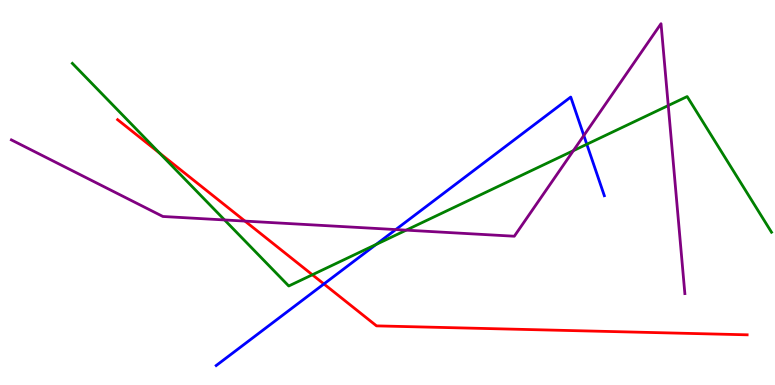[{'lines': ['blue', 'red'], 'intersections': [{'x': 4.18, 'y': 2.62}]}, {'lines': ['green', 'red'], 'intersections': [{'x': 2.06, 'y': 6.02}, {'x': 4.03, 'y': 2.86}]}, {'lines': ['purple', 'red'], 'intersections': [{'x': 3.16, 'y': 4.26}]}, {'lines': ['blue', 'green'], 'intersections': [{'x': 4.85, 'y': 3.65}, {'x': 7.57, 'y': 6.25}]}, {'lines': ['blue', 'purple'], 'intersections': [{'x': 5.11, 'y': 4.04}, {'x': 7.53, 'y': 6.48}]}, {'lines': ['green', 'purple'], 'intersections': [{'x': 2.9, 'y': 4.29}, {'x': 5.24, 'y': 4.02}, {'x': 7.4, 'y': 6.09}, {'x': 8.62, 'y': 7.26}]}]